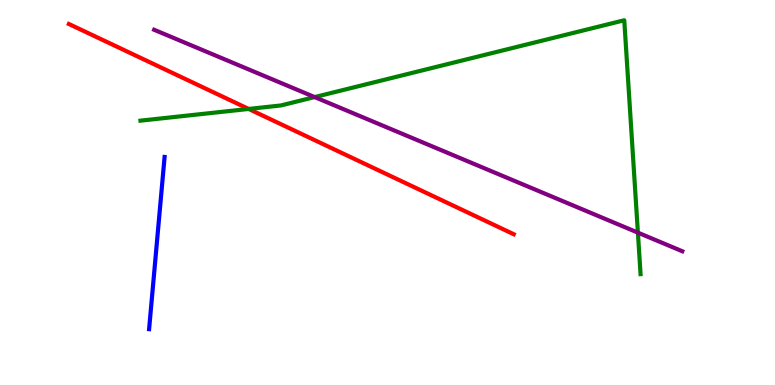[{'lines': ['blue', 'red'], 'intersections': []}, {'lines': ['green', 'red'], 'intersections': [{'x': 3.21, 'y': 7.17}]}, {'lines': ['purple', 'red'], 'intersections': []}, {'lines': ['blue', 'green'], 'intersections': []}, {'lines': ['blue', 'purple'], 'intersections': []}, {'lines': ['green', 'purple'], 'intersections': [{'x': 4.06, 'y': 7.48}, {'x': 8.23, 'y': 3.96}]}]